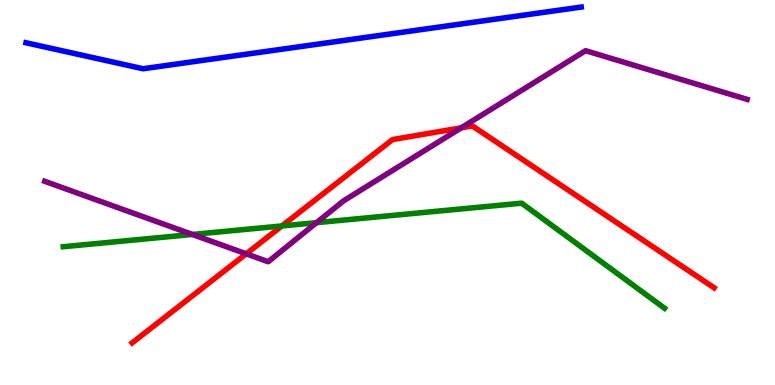[{'lines': ['blue', 'red'], 'intersections': []}, {'lines': ['green', 'red'], 'intersections': [{'x': 3.64, 'y': 4.13}]}, {'lines': ['purple', 'red'], 'intersections': [{'x': 3.18, 'y': 3.41}, {'x': 5.95, 'y': 6.68}]}, {'lines': ['blue', 'green'], 'intersections': []}, {'lines': ['blue', 'purple'], 'intersections': []}, {'lines': ['green', 'purple'], 'intersections': [{'x': 2.48, 'y': 3.91}, {'x': 4.08, 'y': 4.22}]}]